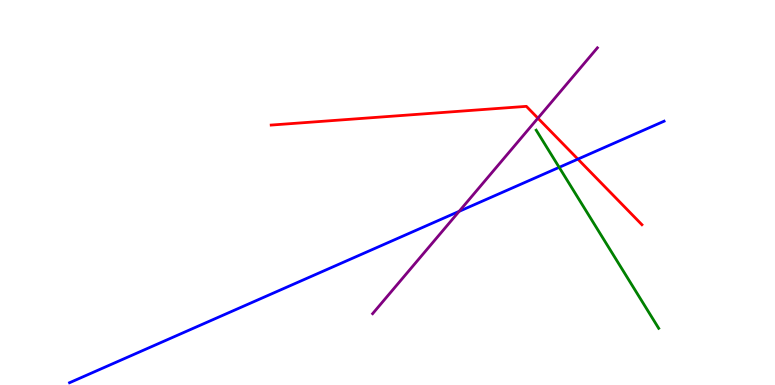[{'lines': ['blue', 'red'], 'intersections': [{'x': 7.46, 'y': 5.87}]}, {'lines': ['green', 'red'], 'intersections': []}, {'lines': ['purple', 'red'], 'intersections': [{'x': 6.94, 'y': 6.93}]}, {'lines': ['blue', 'green'], 'intersections': [{'x': 7.22, 'y': 5.65}]}, {'lines': ['blue', 'purple'], 'intersections': [{'x': 5.92, 'y': 4.51}]}, {'lines': ['green', 'purple'], 'intersections': []}]